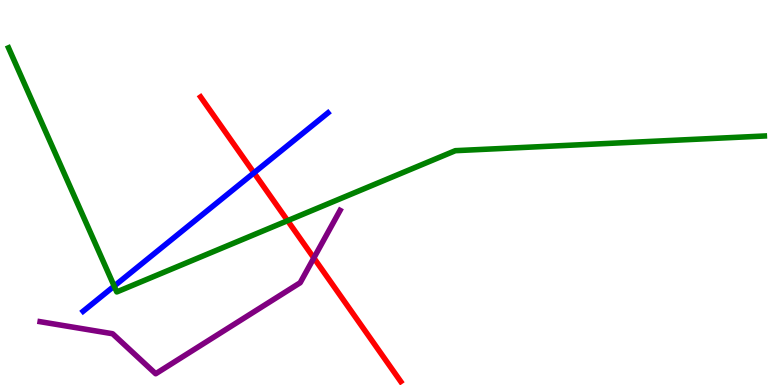[{'lines': ['blue', 'red'], 'intersections': [{'x': 3.28, 'y': 5.51}]}, {'lines': ['green', 'red'], 'intersections': [{'x': 3.71, 'y': 4.27}]}, {'lines': ['purple', 'red'], 'intersections': [{'x': 4.05, 'y': 3.3}]}, {'lines': ['blue', 'green'], 'intersections': [{'x': 1.47, 'y': 2.57}]}, {'lines': ['blue', 'purple'], 'intersections': []}, {'lines': ['green', 'purple'], 'intersections': []}]